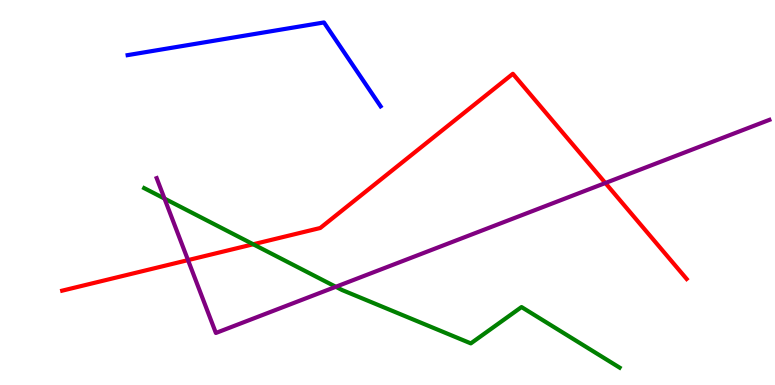[{'lines': ['blue', 'red'], 'intersections': []}, {'lines': ['green', 'red'], 'intersections': [{'x': 3.27, 'y': 3.66}]}, {'lines': ['purple', 'red'], 'intersections': [{'x': 2.43, 'y': 3.24}, {'x': 7.81, 'y': 5.25}]}, {'lines': ['blue', 'green'], 'intersections': []}, {'lines': ['blue', 'purple'], 'intersections': []}, {'lines': ['green', 'purple'], 'intersections': [{'x': 2.12, 'y': 4.84}, {'x': 4.33, 'y': 2.55}]}]